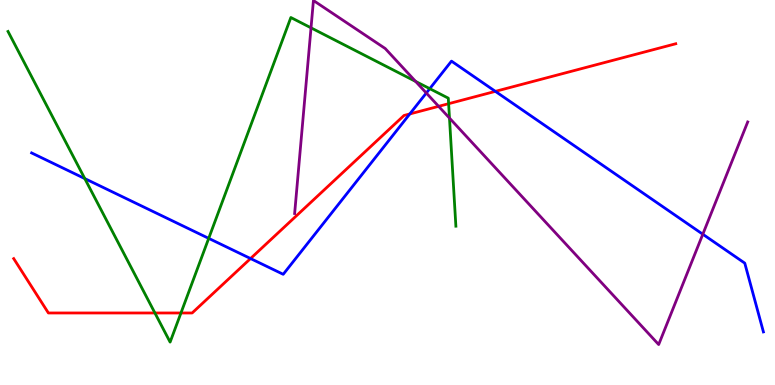[{'lines': ['blue', 'red'], 'intersections': [{'x': 3.23, 'y': 3.28}, {'x': 5.29, 'y': 7.04}, {'x': 6.39, 'y': 7.63}]}, {'lines': ['green', 'red'], 'intersections': [{'x': 2.0, 'y': 1.87}, {'x': 2.33, 'y': 1.87}, {'x': 5.79, 'y': 7.31}]}, {'lines': ['purple', 'red'], 'intersections': [{'x': 5.66, 'y': 7.24}]}, {'lines': ['blue', 'green'], 'intersections': [{'x': 1.09, 'y': 5.36}, {'x': 2.69, 'y': 3.81}, {'x': 5.55, 'y': 7.7}]}, {'lines': ['blue', 'purple'], 'intersections': [{'x': 5.5, 'y': 7.58}, {'x': 9.07, 'y': 3.92}]}, {'lines': ['green', 'purple'], 'intersections': [{'x': 4.01, 'y': 9.28}, {'x': 5.36, 'y': 7.89}, {'x': 5.8, 'y': 6.93}]}]